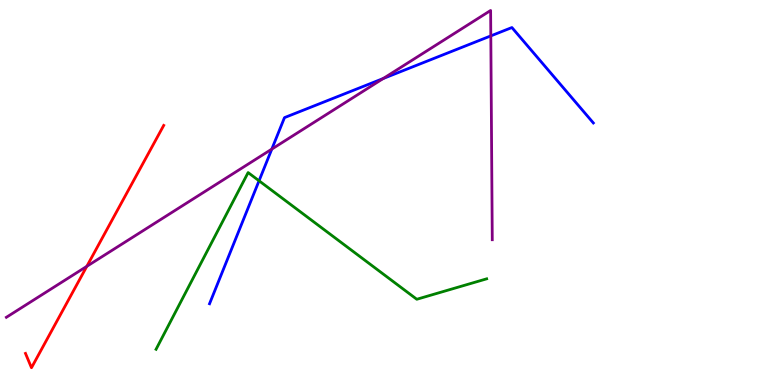[{'lines': ['blue', 'red'], 'intersections': []}, {'lines': ['green', 'red'], 'intersections': []}, {'lines': ['purple', 'red'], 'intersections': [{'x': 1.12, 'y': 3.08}]}, {'lines': ['blue', 'green'], 'intersections': [{'x': 3.34, 'y': 5.3}]}, {'lines': ['blue', 'purple'], 'intersections': [{'x': 3.51, 'y': 6.13}, {'x': 4.95, 'y': 7.96}, {'x': 6.33, 'y': 9.07}]}, {'lines': ['green', 'purple'], 'intersections': []}]